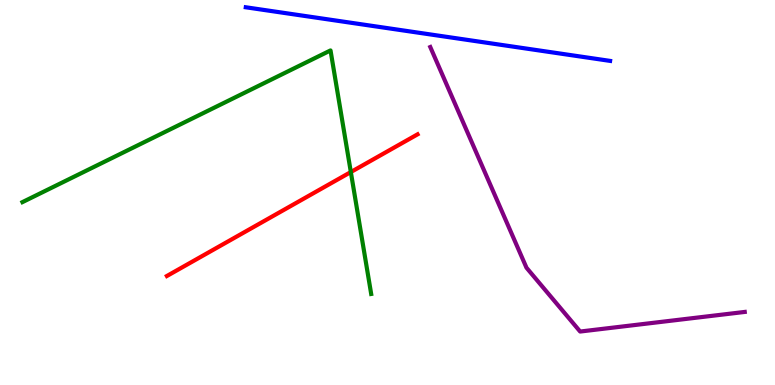[{'lines': ['blue', 'red'], 'intersections': []}, {'lines': ['green', 'red'], 'intersections': [{'x': 4.53, 'y': 5.53}]}, {'lines': ['purple', 'red'], 'intersections': []}, {'lines': ['blue', 'green'], 'intersections': []}, {'lines': ['blue', 'purple'], 'intersections': []}, {'lines': ['green', 'purple'], 'intersections': []}]